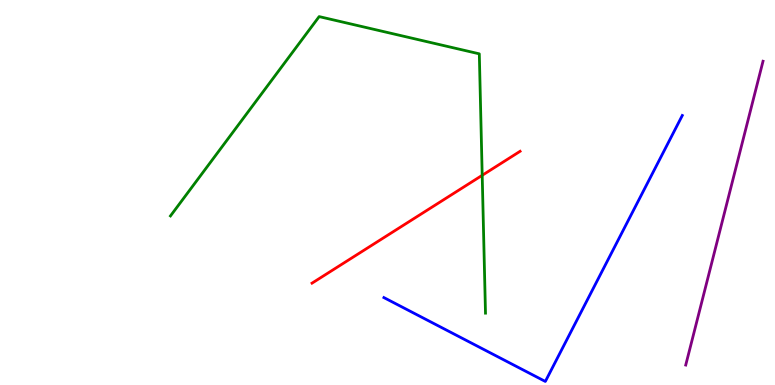[{'lines': ['blue', 'red'], 'intersections': []}, {'lines': ['green', 'red'], 'intersections': [{'x': 6.22, 'y': 5.45}]}, {'lines': ['purple', 'red'], 'intersections': []}, {'lines': ['blue', 'green'], 'intersections': []}, {'lines': ['blue', 'purple'], 'intersections': []}, {'lines': ['green', 'purple'], 'intersections': []}]